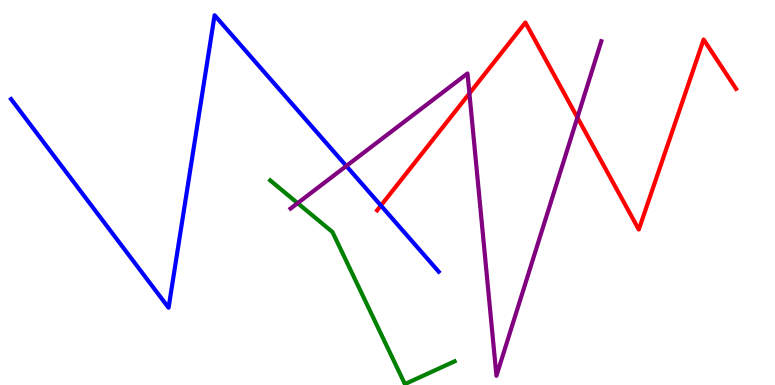[{'lines': ['blue', 'red'], 'intersections': [{'x': 4.92, 'y': 4.66}]}, {'lines': ['green', 'red'], 'intersections': []}, {'lines': ['purple', 'red'], 'intersections': [{'x': 6.06, 'y': 7.57}, {'x': 7.45, 'y': 6.95}]}, {'lines': ['blue', 'green'], 'intersections': []}, {'lines': ['blue', 'purple'], 'intersections': [{'x': 4.47, 'y': 5.69}]}, {'lines': ['green', 'purple'], 'intersections': [{'x': 3.84, 'y': 4.72}]}]